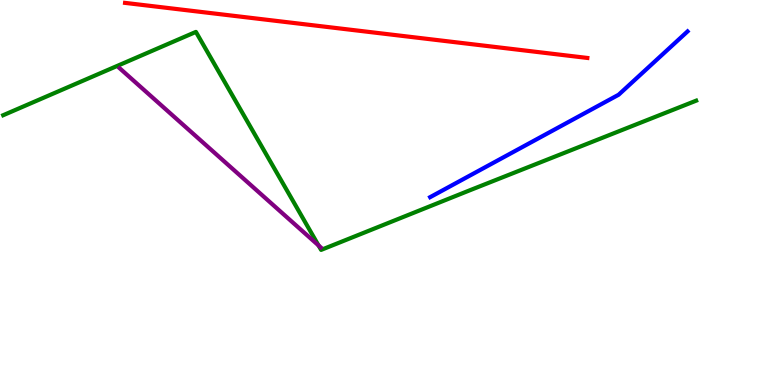[{'lines': ['blue', 'red'], 'intersections': []}, {'lines': ['green', 'red'], 'intersections': []}, {'lines': ['purple', 'red'], 'intersections': []}, {'lines': ['blue', 'green'], 'intersections': []}, {'lines': ['blue', 'purple'], 'intersections': []}, {'lines': ['green', 'purple'], 'intersections': [{'x': 4.11, 'y': 3.62}]}]